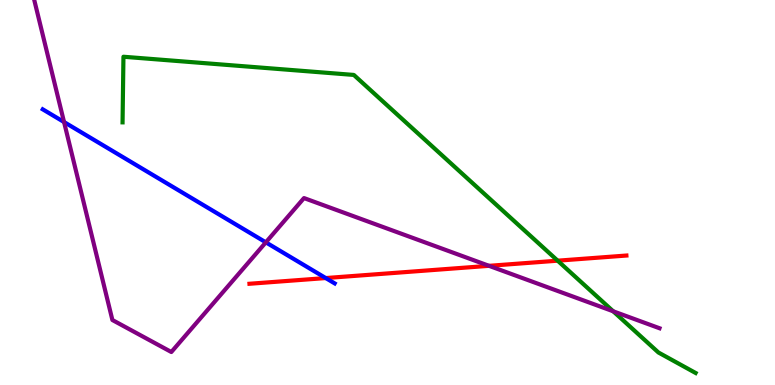[{'lines': ['blue', 'red'], 'intersections': [{'x': 4.2, 'y': 2.78}]}, {'lines': ['green', 'red'], 'intersections': [{'x': 7.2, 'y': 3.23}]}, {'lines': ['purple', 'red'], 'intersections': [{'x': 6.31, 'y': 3.1}]}, {'lines': ['blue', 'green'], 'intersections': []}, {'lines': ['blue', 'purple'], 'intersections': [{'x': 0.826, 'y': 6.83}, {'x': 3.43, 'y': 3.71}]}, {'lines': ['green', 'purple'], 'intersections': [{'x': 7.91, 'y': 1.91}]}]